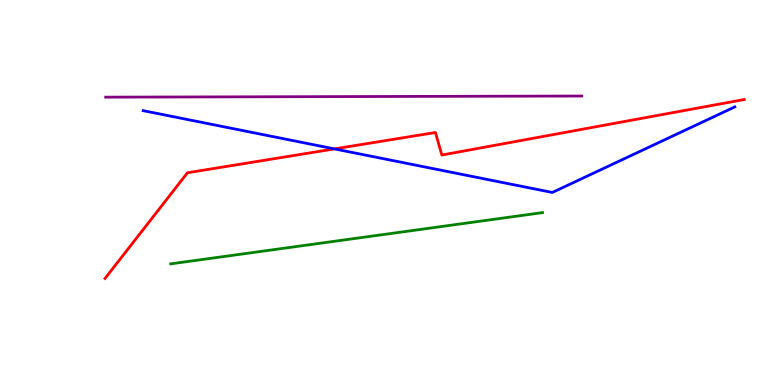[{'lines': ['blue', 'red'], 'intersections': [{'x': 4.32, 'y': 6.13}]}, {'lines': ['green', 'red'], 'intersections': []}, {'lines': ['purple', 'red'], 'intersections': []}, {'lines': ['blue', 'green'], 'intersections': []}, {'lines': ['blue', 'purple'], 'intersections': []}, {'lines': ['green', 'purple'], 'intersections': []}]